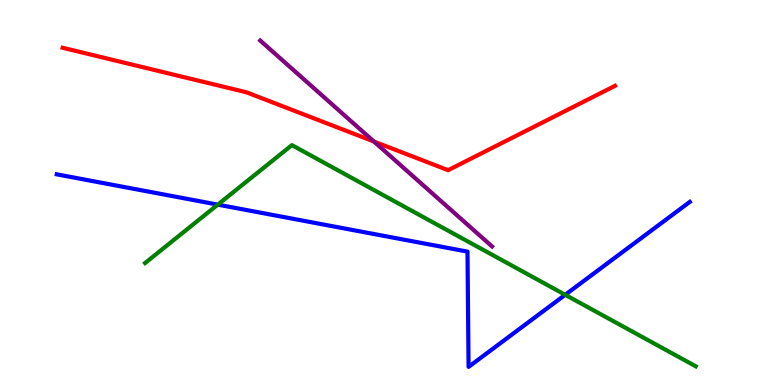[{'lines': ['blue', 'red'], 'intersections': []}, {'lines': ['green', 'red'], 'intersections': []}, {'lines': ['purple', 'red'], 'intersections': [{'x': 4.83, 'y': 6.32}]}, {'lines': ['blue', 'green'], 'intersections': [{'x': 2.81, 'y': 4.68}, {'x': 7.29, 'y': 2.34}]}, {'lines': ['blue', 'purple'], 'intersections': []}, {'lines': ['green', 'purple'], 'intersections': []}]